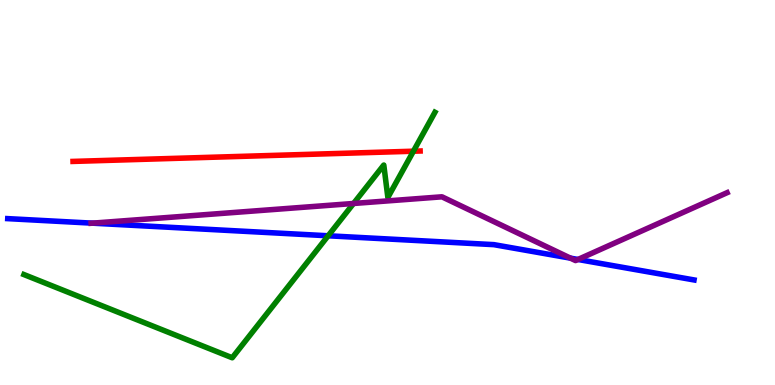[{'lines': ['blue', 'red'], 'intersections': []}, {'lines': ['green', 'red'], 'intersections': [{'x': 5.33, 'y': 6.07}]}, {'lines': ['purple', 'red'], 'intersections': []}, {'lines': ['blue', 'green'], 'intersections': [{'x': 4.23, 'y': 3.88}]}, {'lines': ['blue', 'purple'], 'intersections': [{'x': 1.19, 'y': 4.2}, {'x': 7.36, 'y': 3.29}, {'x': 7.46, 'y': 3.26}]}, {'lines': ['green', 'purple'], 'intersections': [{'x': 4.56, 'y': 4.71}]}]